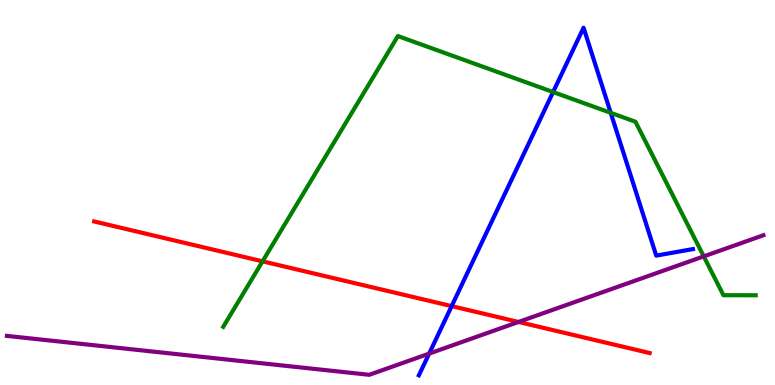[{'lines': ['blue', 'red'], 'intersections': [{'x': 5.83, 'y': 2.05}]}, {'lines': ['green', 'red'], 'intersections': [{'x': 3.39, 'y': 3.21}]}, {'lines': ['purple', 'red'], 'intersections': [{'x': 6.69, 'y': 1.64}]}, {'lines': ['blue', 'green'], 'intersections': [{'x': 7.14, 'y': 7.61}, {'x': 7.88, 'y': 7.07}]}, {'lines': ['blue', 'purple'], 'intersections': [{'x': 5.54, 'y': 0.816}]}, {'lines': ['green', 'purple'], 'intersections': [{'x': 9.08, 'y': 3.34}]}]